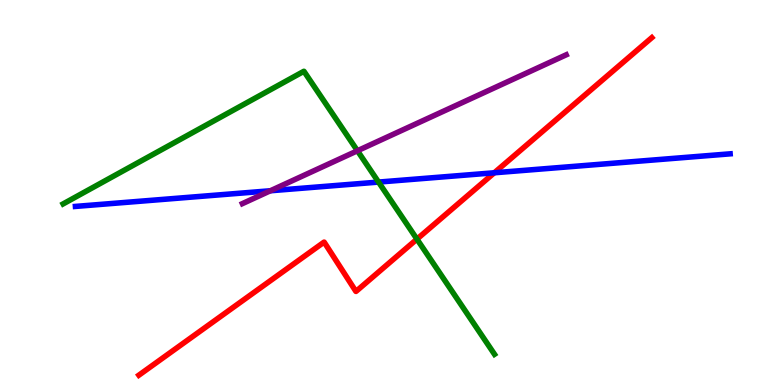[{'lines': ['blue', 'red'], 'intersections': [{'x': 6.38, 'y': 5.51}]}, {'lines': ['green', 'red'], 'intersections': [{'x': 5.38, 'y': 3.79}]}, {'lines': ['purple', 'red'], 'intersections': []}, {'lines': ['blue', 'green'], 'intersections': [{'x': 4.88, 'y': 5.27}]}, {'lines': ['blue', 'purple'], 'intersections': [{'x': 3.49, 'y': 5.05}]}, {'lines': ['green', 'purple'], 'intersections': [{'x': 4.61, 'y': 6.08}]}]